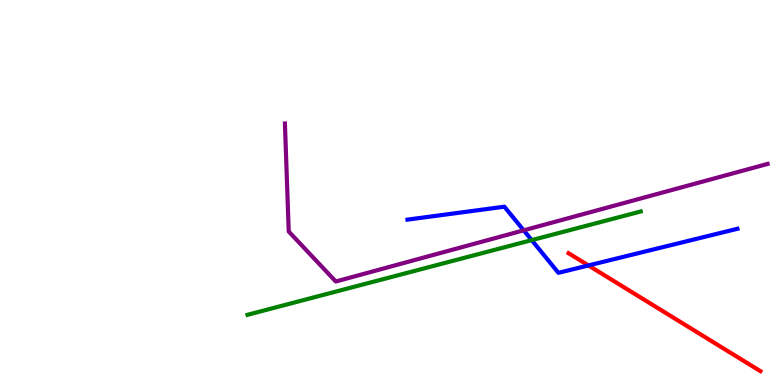[{'lines': ['blue', 'red'], 'intersections': [{'x': 7.59, 'y': 3.11}]}, {'lines': ['green', 'red'], 'intersections': []}, {'lines': ['purple', 'red'], 'intersections': []}, {'lines': ['blue', 'green'], 'intersections': [{'x': 6.86, 'y': 3.76}]}, {'lines': ['blue', 'purple'], 'intersections': [{'x': 6.76, 'y': 4.02}]}, {'lines': ['green', 'purple'], 'intersections': []}]